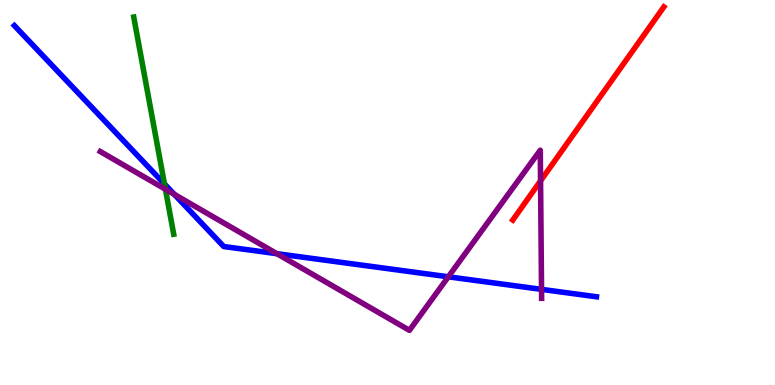[{'lines': ['blue', 'red'], 'intersections': []}, {'lines': ['green', 'red'], 'intersections': []}, {'lines': ['purple', 'red'], 'intersections': [{'x': 6.97, 'y': 5.3}]}, {'lines': ['blue', 'green'], 'intersections': [{'x': 2.12, 'y': 5.22}]}, {'lines': ['blue', 'purple'], 'intersections': [{'x': 2.25, 'y': 4.95}, {'x': 3.57, 'y': 3.41}, {'x': 5.78, 'y': 2.81}, {'x': 6.99, 'y': 2.48}]}, {'lines': ['green', 'purple'], 'intersections': [{'x': 2.13, 'y': 5.08}]}]